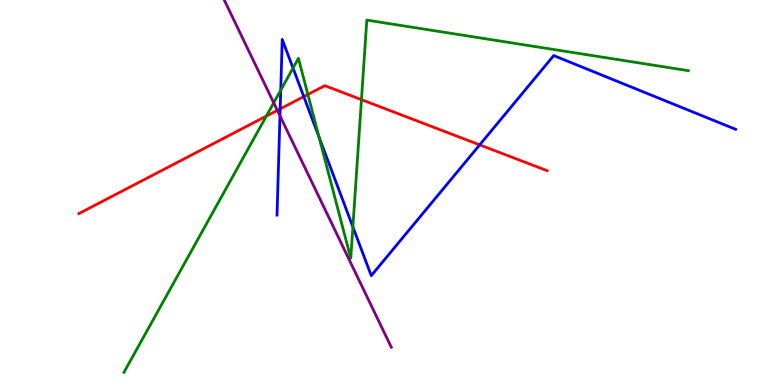[{'lines': ['blue', 'red'], 'intersections': [{'x': 3.62, 'y': 7.17}, {'x': 3.92, 'y': 7.49}, {'x': 6.19, 'y': 6.24}]}, {'lines': ['green', 'red'], 'intersections': [{'x': 3.44, 'y': 6.98}, {'x': 3.97, 'y': 7.55}, {'x': 4.66, 'y': 7.41}]}, {'lines': ['purple', 'red'], 'intersections': [{'x': 3.58, 'y': 7.13}]}, {'lines': ['blue', 'green'], 'intersections': [{'x': 3.62, 'y': 7.66}, {'x': 3.78, 'y': 8.23}, {'x': 4.12, 'y': 6.44}, {'x': 4.55, 'y': 4.11}]}, {'lines': ['blue', 'purple'], 'intersections': [{'x': 3.61, 'y': 6.99}]}, {'lines': ['green', 'purple'], 'intersections': [{'x': 3.53, 'y': 7.33}]}]